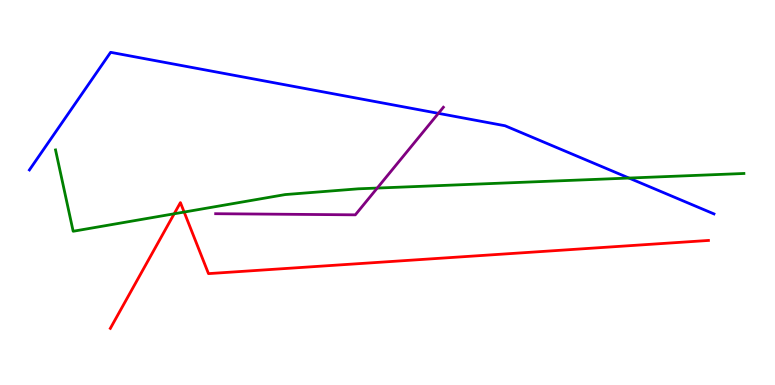[{'lines': ['blue', 'red'], 'intersections': []}, {'lines': ['green', 'red'], 'intersections': [{'x': 2.25, 'y': 4.45}, {'x': 2.38, 'y': 4.49}]}, {'lines': ['purple', 'red'], 'intersections': []}, {'lines': ['blue', 'green'], 'intersections': [{'x': 8.12, 'y': 5.38}]}, {'lines': ['blue', 'purple'], 'intersections': [{'x': 5.66, 'y': 7.06}]}, {'lines': ['green', 'purple'], 'intersections': [{'x': 4.87, 'y': 5.12}]}]